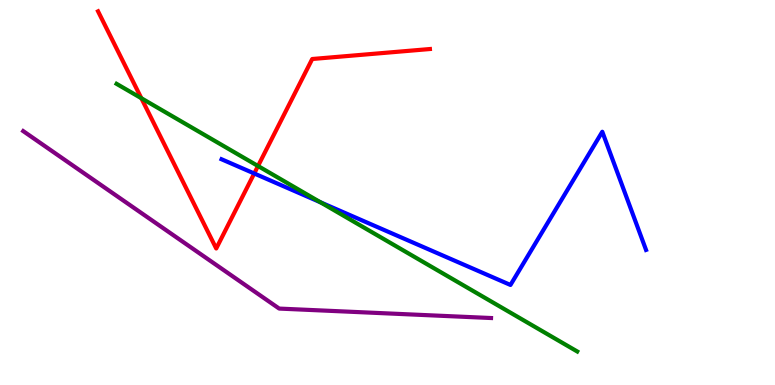[{'lines': ['blue', 'red'], 'intersections': [{'x': 3.28, 'y': 5.49}]}, {'lines': ['green', 'red'], 'intersections': [{'x': 1.82, 'y': 7.45}, {'x': 3.33, 'y': 5.69}]}, {'lines': ['purple', 'red'], 'intersections': []}, {'lines': ['blue', 'green'], 'intersections': [{'x': 4.14, 'y': 4.75}]}, {'lines': ['blue', 'purple'], 'intersections': []}, {'lines': ['green', 'purple'], 'intersections': []}]